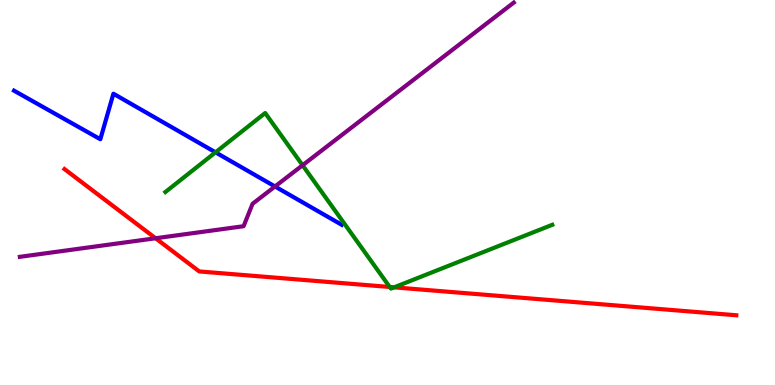[{'lines': ['blue', 'red'], 'intersections': []}, {'lines': ['green', 'red'], 'intersections': [{'x': 5.03, 'y': 2.55}, {'x': 5.09, 'y': 2.54}]}, {'lines': ['purple', 'red'], 'intersections': [{'x': 2.01, 'y': 3.81}]}, {'lines': ['blue', 'green'], 'intersections': [{'x': 2.78, 'y': 6.04}]}, {'lines': ['blue', 'purple'], 'intersections': [{'x': 3.55, 'y': 5.16}]}, {'lines': ['green', 'purple'], 'intersections': [{'x': 3.9, 'y': 5.71}]}]